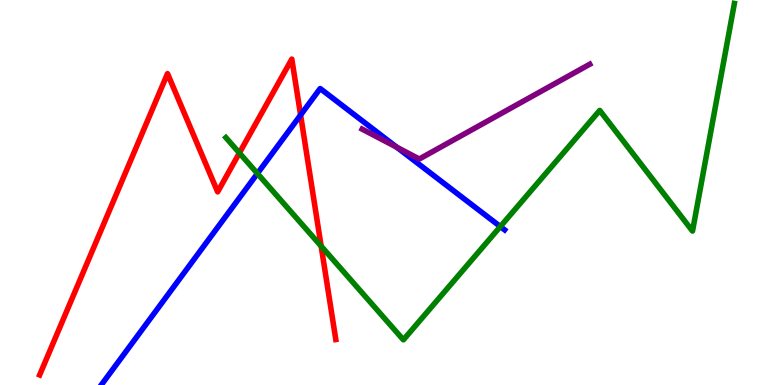[{'lines': ['blue', 'red'], 'intersections': [{'x': 3.88, 'y': 7.01}]}, {'lines': ['green', 'red'], 'intersections': [{'x': 3.09, 'y': 6.03}, {'x': 4.14, 'y': 3.61}]}, {'lines': ['purple', 'red'], 'intersections': []}, {'lines': ['blue', 'green'], 'intersections': [{'x': 3.32, 'y': 5.49}, {'x': 6.46, 'y': 4.12}]}, {'lines': ['blue', 'purple'], 'intersections': [{'x': 5.12, 'y': 6.18}]}, {'lines': ['green', 'purple'], 'intersections': []}]